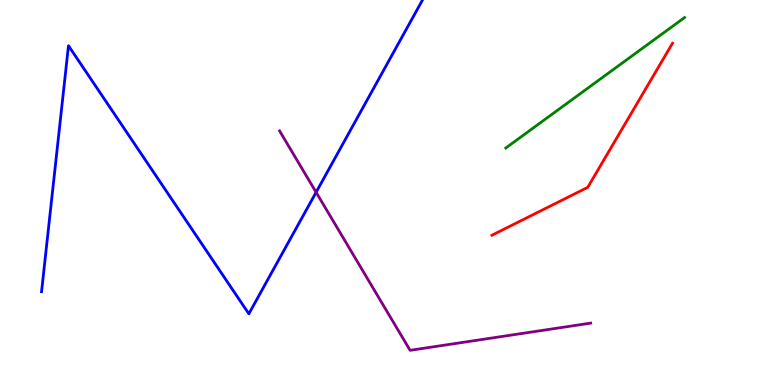[{'lines': ['blue', 'red'], 'intersections': []}, {'lines': ['green', 'red'], 'intersections': []}, {'lines': ['purple', 'red'], 'intersections': []}, {'lines': ['blue', 'green'], 'intersections': []}, {'lines': ['blue', 'purple'], 'intersections': [{'x': 4.08, 'y': 5.01}]}, {'lines': ['green', 'purple'], 'intersections': []}]